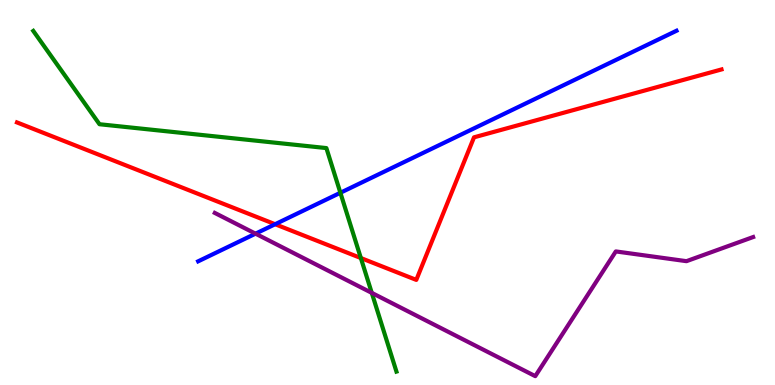[{'lines': ['blue', 'red'], 'intersections': [{'x': 3.55, 'y': 4.18}]}, {'lines': ['green', 'red'], 'intersections': [{'x': 4.66, 'y': 3.3}]}, {'lines': ['purple', 'red'], 'intersections': []}, {'lines': ['blue', 'green'], 'intersections': [{'x': 4.39, 'y': 4.99}]}, {'lines': ['blue', 'purple'], 'intersections': [{'x': 3.3, 'y': 3.93}]}, {'lines': ['green', 'purple'], 'intersections': [{'x': 4.8, 'y': 2.39}]}]